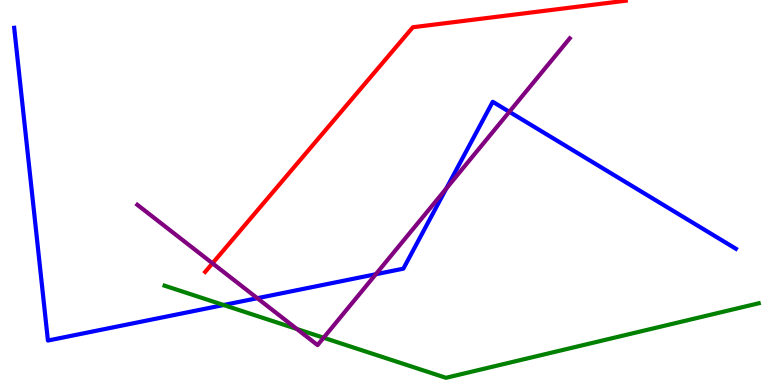[{'lines': ['blue', 'red'], 'intersections': []}, {'lines': ['green', 'red'], 'intersections': []}, {'lines': ['purple', 'red'], 'intersections': [{'x': 2.74, 'y': 3.16}]}, {'lines': ['blue', 'green'], 'intersections': [{'x': 2.89, 'y': 2.08}]}, {'lines': ['blue', 'purple'], 'intersections': [{'x': 3.32, 'y': 2.25}, {'x': 4.85, 'y': 2.88}, {'x': 5.76, 'y': 5.1}, {'x': 6.57, 'y': 7.1}]}, {'lines': ['green', 'purple'], 'intersections': [{'x': 3.83, 'y': 1.45}, {'x': 4.18, 'y': 1.23}]}]